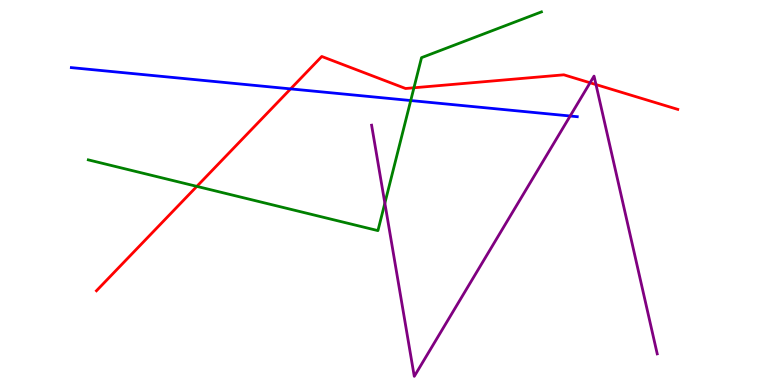[{'lines': ['blue', 'red'], 'intersections': [{'x': 3.75, 'y': 7.69}]}, {'lines': ['green', 'red'], 'intersections': [{'x': 2.54, 'y': 5.16}, {'x': 5.34, 'y': 7.72}]}, {'lines': ['purple', 'red'], 'intersections': [{'x': 7.61, 'y': 7.85}, {'x': 7.69, 'y': 7.8}]}, {'lines': ['blue', 'green'], 'intersections': [{'x': 5.3, 'y': 7.39}]}, {'lines': ['blue', 'purple'], 'intersections': [{'x': 7.36, 'y': 6.99}]}, {'lines': ['green', 'purple'], 'intersections': [{'x': 4.97, 'y': 4.72}]}]